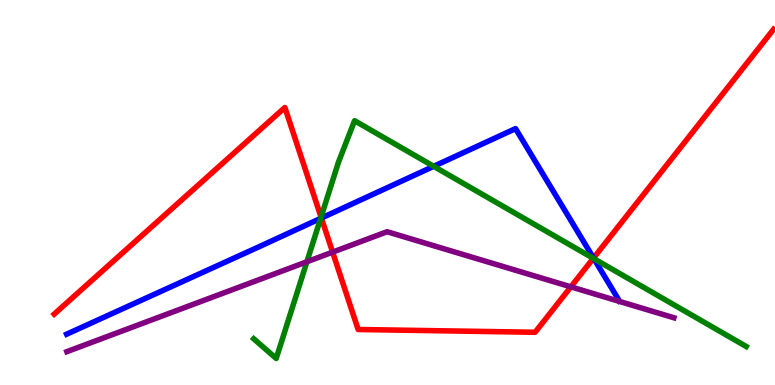[{'lines': ['blue', 'red'], 'intersections': [{'x': 4.15, 'y': 4.34}, {'x': 7.66, 'y': 3.3}]}, {'lines': ['green', 'red'], 'intersections': [{'x': 4.14, 'y': 4.36}, {'x': 7.66, 'y': 3.29}]}, {'lines': ['purple', 'red'], 'intersections': [{'x': 4.29, 'y': 3.45}, {'x': 7.37, 'y': 2.55}]}, {'lines': ['blue', 'green'], 'intersections': [{'x': 4.14, 'y': 4.33}, {'x': 5.6, 'y': 5.68}, {'x': 7.66, 'y': 3.28}]}, {'lines': ['blue', 'purple'], 'intersections': []}, {'lines': ['green', 'purple'], 'intersections': [{'x': 3.96, 'y': 3.2}]}]